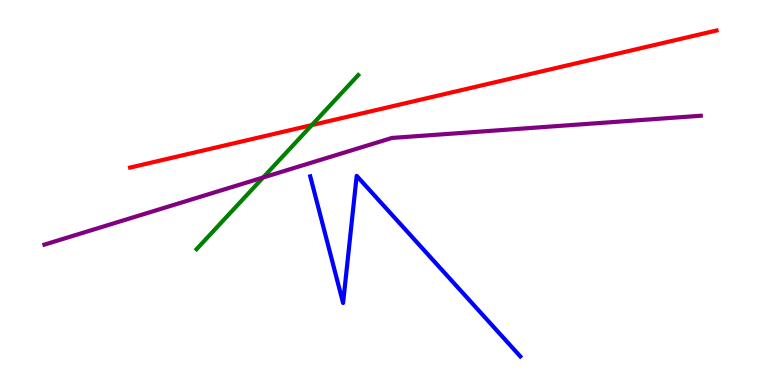[{'lines': ['blue', 'red'], 'intersections': []}, {'lines': ['green', 'red'], 'intersections': [{'x': 4.02, 'y': 6.75}]}, {'lines': ['purple', 'red'], 'intersections': []}, {'lines': ['blue', 'green'], 'intersections': []}, {'lines': ['blue', 'purple'], 'intersections': []}, {'lines': ['green', 'purple'], 'intersections': [{'x': 3.4, 'y': 5.39}]}]